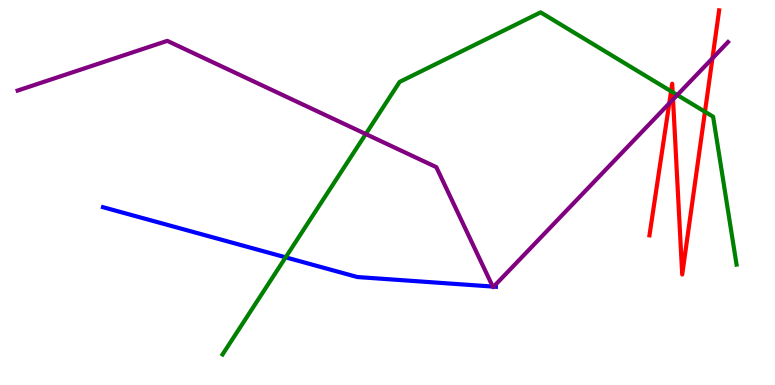[{'lines': ['blue', 'red'], 'intersections': []}, {'lines': ['green', 'red'], 'intersections': [{'x': 8.66, 'y': 7.63}, {'x': 8.68, 'y': 7.6}, {'x': 9.1, 'y': 7.1}]}, {'lines': ['purple', 'red'], 'intersections': [{'x': 8.64, 'y': 7.31}, {'x': 8.68, 'y': 7.42}, {'x': 9.19, 'y': 8.49}]}, {'lines': ['blue', 'green'], 'intersections': [{'x': 3.69, 'y': 3.32}]}, {'lines': ['blue', 'purple'], 'intersections': [{'x': 6.36, 'y': 2.56}, {'x': 6.37, 'y': 2.55}]}, {'lines': ['green', 'purple'], 'intersections': [{'x': 4.72, 'y': 6.52}, {'x': 8.74, 'y': 7.53}]}]